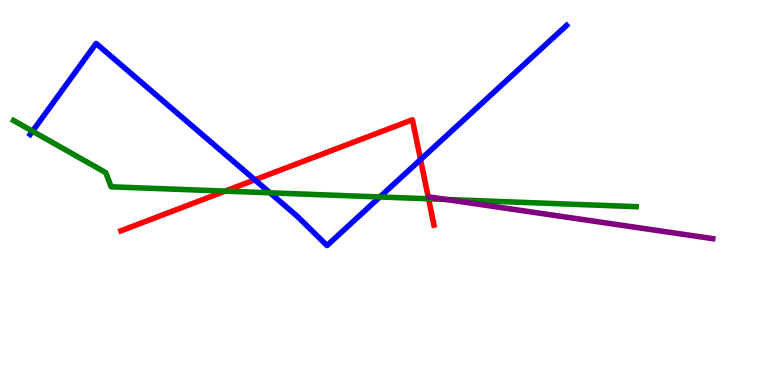[{'lines': ['blue', 'red'], 'intersections': [{'x': 3.29, 'y': 5.33}, {'x': 5.43, 'y': 5.85}]}, {'lines': ['green', 'red'], 'intersections': [{'x': 2.91, 'y': 5.04}, {'x': 5.53, 'y': 4.84}]}, {'lines': ['purple', 'red'], 'intersections': []}, {'lines': ['blue', 'green'], 'intersections': [{'x': 0.42, 'y': 6.59}, {'x': 3.48, 'y': 4.99}, {'x': 4.9, 'y': 4.88}]}, {'lines': ['blue', 'purple'], 'intersections': []}, {'lines': ['green', 'purple'], 'intersections': [{'x': 5.76, 'y': 4.82}]}]